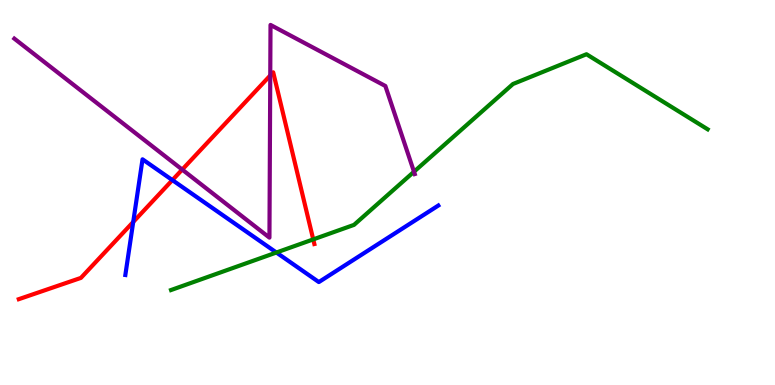[{'lines': ['blue', 'red'], 'intersections': [{'x': 1.72, 'y': 4.23}, {'x': 2.22, 'y': 5.32}]}, {'lines': ['green', 'red'], 'intersections': [{'x': 4.04, 'y': 3.78}]}, {'lines': ['purple', 'red'], 'intersections': [{'x': 2.35, 'y': 5.6}, {'x': 3.49, 'y': 8.04}]}, {'lines': ['blue', 'green'], 'intersections': [{'x': 3.57, 'y': 3.44}]}, {'lines': ['blue', 'purple'], 'intersections': []}, {'lines': ['green', 'purple'], 'intersections': [{'x': 5.34, 'y': 5.54}]}]